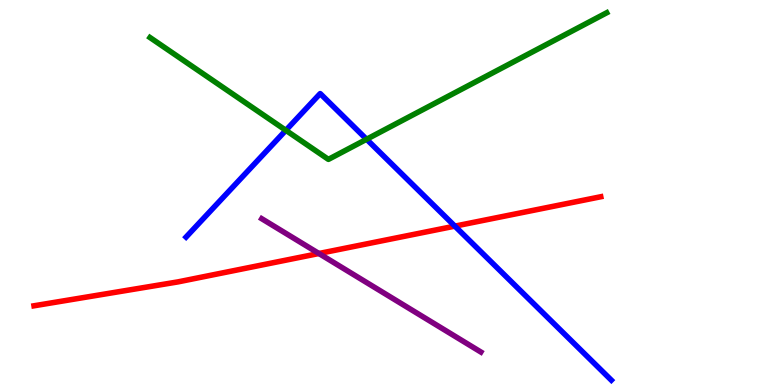[{'lines': ['blue', 'red'], 'intersections': [{'x': 5.87, 'y': 4.13}]}, {'lines': ['green', 'red'], 'intersections': []}, {'lines': ['purple', 'red'], 'intersections': [{'x': 4.12, 'y': 3.42}]}, {'lines': ['blue', 'green'], 'intersections': [{'x': 3.69, 'y': 6.62}, {'x': 4.73, 'y': 6.38}]}, {'lines': ['blue', 'purple'], 'intersections': []}, {'lines': ['green', 'purple'], 'intersections': []}]